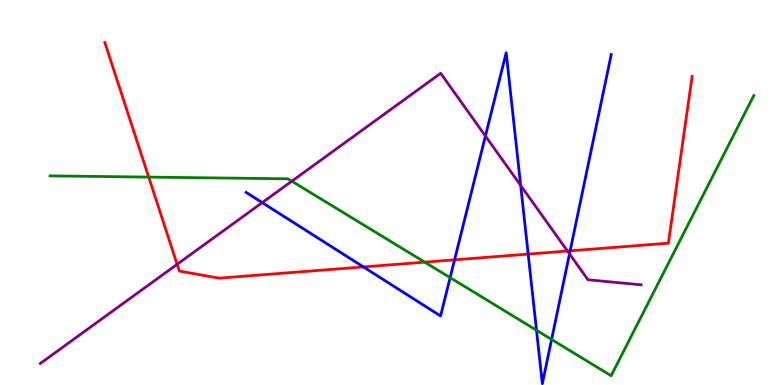[{'lines': ['blue', 'red'], 'intersections': [{'x': 4.69, 'y': 3.07}, {'x': 5.87, 'y': 3.25}, {'x': 6.82, 'y': 3.4}, {'x': 7.36, 'y': 3.48}]}, {'lines': ['green', 'red'], 'intersections': [{'x': 1.92, 'y': 5.4}, {'x': 5.48, 'y': 3.19}]}, {'lines': ['purple', 'red'], 'intersections': [{'x': 2.29, 'y': 3.13}, {'x': 7.32, 'y': 3.48}]}, {'lines': ['blue', 'green'], 'intersections': [{'x': 5.81, 'y': 2.79}, {'x': 6.92, 'y': 1.42}, {'x': 7.12, 'y': 1.18}]}, {'lines': ['blue', 'purple'], 'intersections': [{'x': 3.38, 'y': 4.74}, {'x': 6.26, 'y': 6.47}, {'x': 6.72, 'y': 5.18}, {'x': 7.35, 'y': 3.41}]}, {'lines': ['green', 'purple'], 'intersections': [{'x': 3.77, 'y': 5.29}]}]